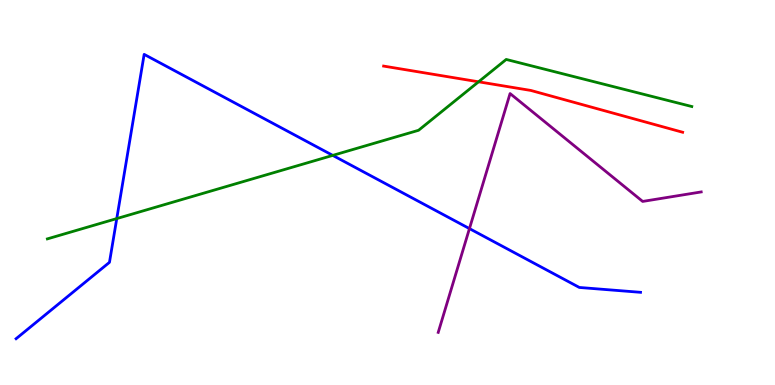[{'lines': ['blue', 'red'], 'intersections': []}, {'lines': ['green', 'red'], 'intersections': [{'x': 6.18, 'y': 7.88}]}, {'lines': ['purple', 'red'], 'intersections': []}, {'lines': ['blue', 'green'], 'intersections': [{'x': 1.51, 'y': 4.32}, {'x': 4.29, 'y': 5.96}]}, {'lines': ['blue', 'purple'], 'intersections': [{'x': 6.06, 'y': 4.06}]}, {'lines': ['green', 'purple'], 'intersections': []}]